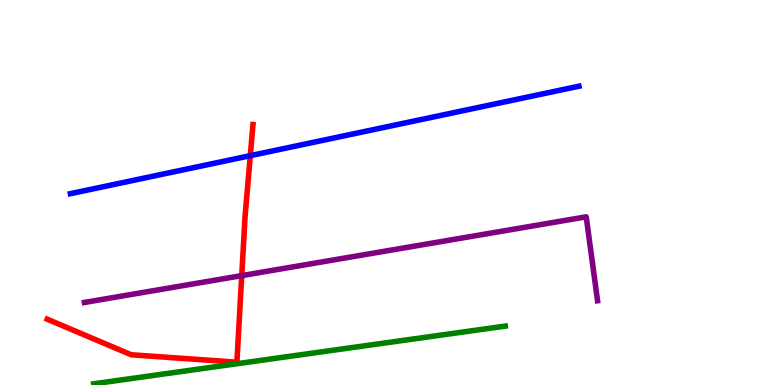[{'lines': ['blue', 'red'], 'intersections': [{'x': 3.23, 'y': 5.96}]}, {'lines': ['green', 'red'], 'intersections': []}, {'lines': ['purple', 'red'], 'intersections': [{'x': 3.12, 'y': 2.84}]}, {'lines': ['blue', 'green'], 'intersections': []}, {'lines': ['blue', 'purple'], 'intersections': []}, {'lines': ['green', 'purple'], 'intersections': []}]